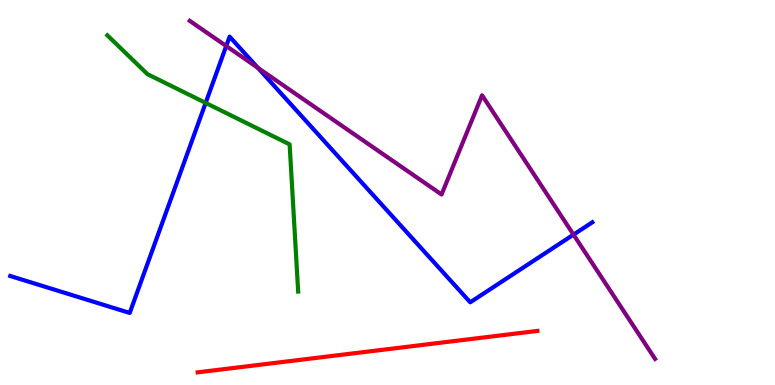[{'lines': ['blue', 'red'], 'intersections': []}, {'lines': ['green', 'red'], 'intersections': []}, {'lines': ['purple', 'red'], 'intersections': []}, {'lines': ['blue', 'green'], 'intersections': [{'x': 2.65, 'y': 7.33}]}, {'lines': ['blue', 'purple'], 'intersections': [{'x': 2.92, 'y': 8.8}, {'x': 3.33, 'y': 8.24}, {'x': 7.4, 'y': 3.91}]}, {'lines': ['green', 'purple'], 'intersections': []}]